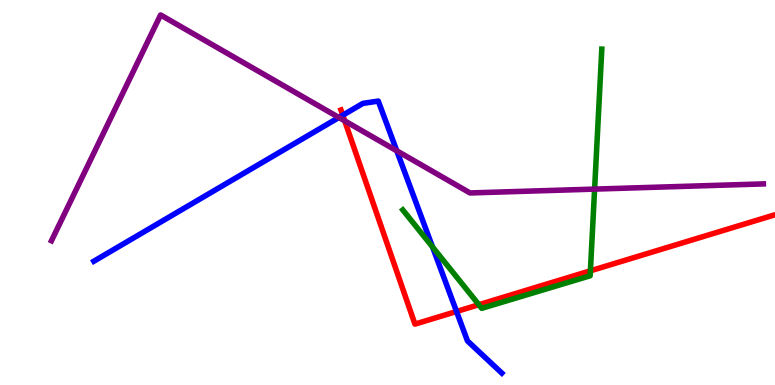[{'lines': ['blue', 'red'], 'intersections': [{'x': 4.42, 'y': 7.01}, {'x': 5.89, 'y': 1.91}]}, {'lines': ['green', 'red'], 'intersections': [{'x': 6.18, 'y': 2.09}, {'x': 7.62, 'y': 2.97}]}, {'lines': ['purple', 'red'], 'intersections': [{'x': 4.45, 'y': 6.86}]}, {'lines': ['blue', 'green'], 'intersections': [{'x': 5.58, 'y': 3.59}]}, {'lines': ['blue', 'purple'], 'intersections': [{'x': 4.37, 'y': 6.95}, {'x': 5.12, 'y': 6.08}]}, {'lines': ['green', 'purple'], 'intersections': [{'x': 7.67, 'y': 5.09}]}]